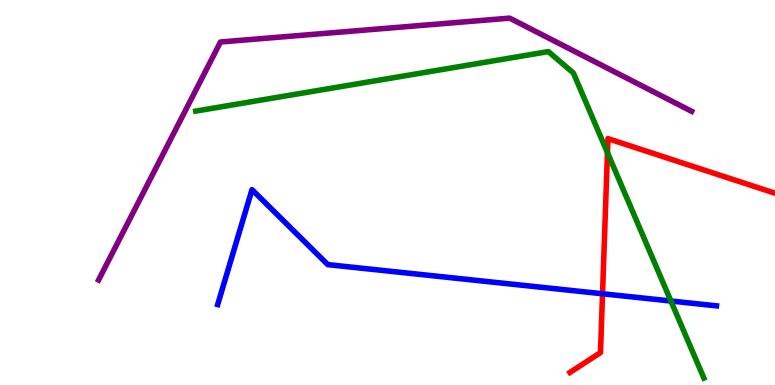[{'lines': ['blue', 'red'], 'intersections': [{'x': 7.77, 'y': 2.37}]}, {'lines': ['green', 'red'], 'intersections': [{'x': 7.84, 'y': 6.03}]}, {'lines': ['purple', 'red'], 'intersections': []}, {'lines': ['blue', 'green'], 'intersections': [{'x': 8.66, 'y': 2.18}]}, {'lines': ['blue', 'purple'], 'intersections': []}, {'lines': ['green', 'purple'], 'intersections': []}]